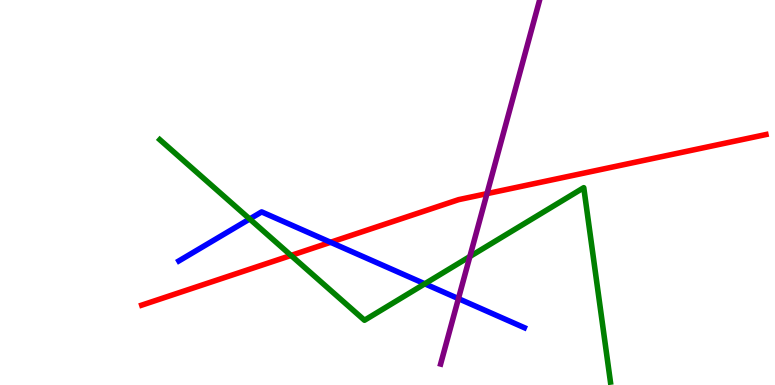[{'lines': ['blue', 'red'], 'intersections': [{'x': 4.27, 'y': 3.71}]}, {'lines': ['green', 'red'], 'intersections': [{'x': 3.76, 'y': 3.37}]}, {'lines': ['purple', 'red'], 'intersections': [{'x': 6.28, 'y': 4.97}]}, {'lines': ['blue', 'green'], 'intersections': [{'x': 3.22, 'y': 4.31}, {'x': 5.48, 'y': 2.63}]}, {'lines': ['blue', 'purple'], 'intersections': [{'x': 5.92, 'y': 2.24}]}, {'lines': ['green', 'purple'], 'intersections': [{'x': 6.06, 'y': 3.34}]}]